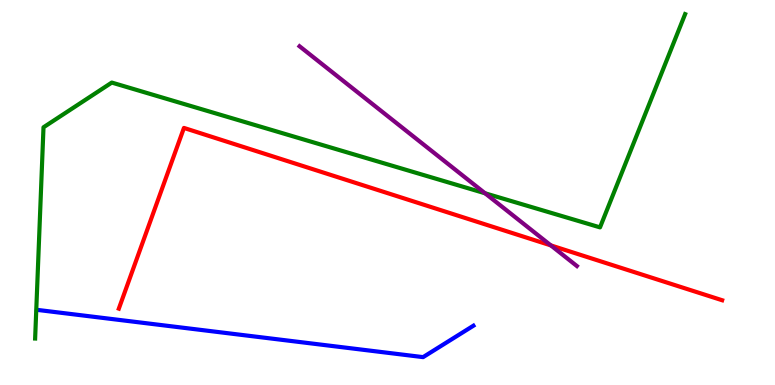[{'lines': ['blue', 'red'], 'intersections': []}, {'lines': ['green', 'red'], 'intersections': []}, {'lines': ['purple', 'red'], 'intersections': [{'x': 7.11, 'y': 3.63}]}, {'lines': ['blue', 'green'], 'intersections': []}, {'lines': ['blue', 'purple'], 'intersections': []}, {'lines': ['green', 'purple'], 'intersections': [{'x': 6.26, 'y': 4.98}]}]